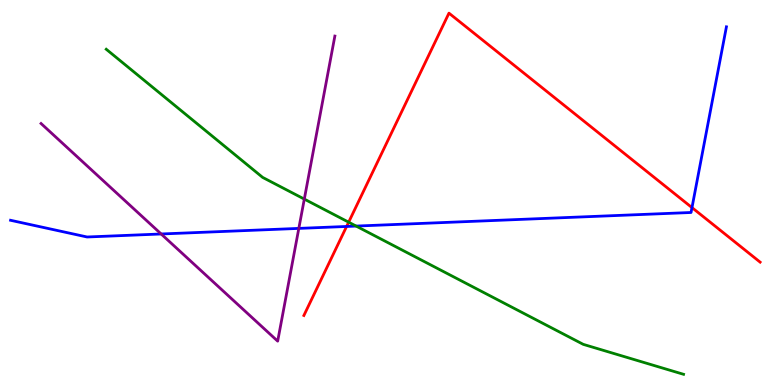[{'lines': ['blue', 'red'], 'intersections': [{'x': 4.47, 'y': 4.12}, {'x': 8.93, 'y': 4.61}]}, {'lines': ['green', 'red'], 'intersections': [{'x': 4.5, 'y': 4.23}]}, {'lines': ['purple', 'red'], 'intersections': []}, {'lines': ['blue', 'green'], 'intersections': [{'x': 4.59, 'y': 4.13}]}, {'lines': ['blue', 'purple'], 'intersections': [{'x': 2.08, 'y': 3.92}, {'x': 3.86, 'y': 4.07}]}, {'lines': ['green', 'purple'], 'intersections': [{'x': 3.93, 'y': 4.83}]}]